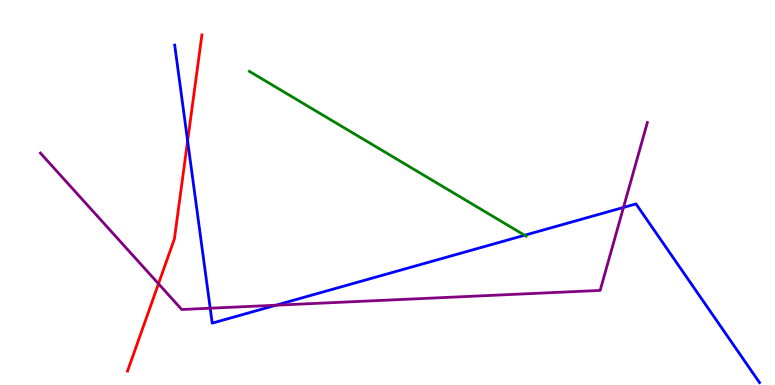[{'lines': ['blue', 'red'], 'intersections': [{'x': 2.42, 'y': 6.34}]}, {'lines': ['green', 'red'], 'intersections': []}, {'lines': ['purple', 'red'], 'intersections': [{'x': 2.05, 'y': 2.63}]}, {'lines': ['blue', 'green'], 'intersections': [{'x': 6.77, 'y': 3.89}]}, {'lines': ['blue', 'purple'], 'intersections': [{'x': 2.71, 'y': 1.99}, {'x': 3.56, 'y': 2.07}, {'x': 8.04, 'y': 4.61}]}, {'lines': ['green', 'purple'], 'intersections': []}]